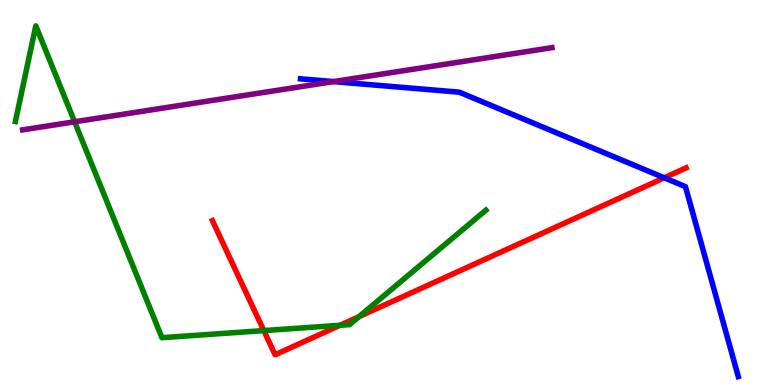[{'lines': ['blue', 'red'], 'intersections': [{'x': 8.57, 'y': 5.38}]}, {'lines': ['green', 'red'], 'intersections': [{'x': 3.4, 'y': 1.41}, {'x': 4.39, 'y': 1.55}, {'x': 4.63, 'y': 1.78}]}, {'lines': ['purple', 'red'], 'intersections': []}, {'lines': ['blue', 'green'], 'intersections': []}, {'lines': ['blue', 'purple'], 'intersections': [{'x': 4.3, 'y': 7.88}]}, {'lines': ['green', 'purple'], 'intersections': [{'x': 0.963, 'y': 6.84}]}]